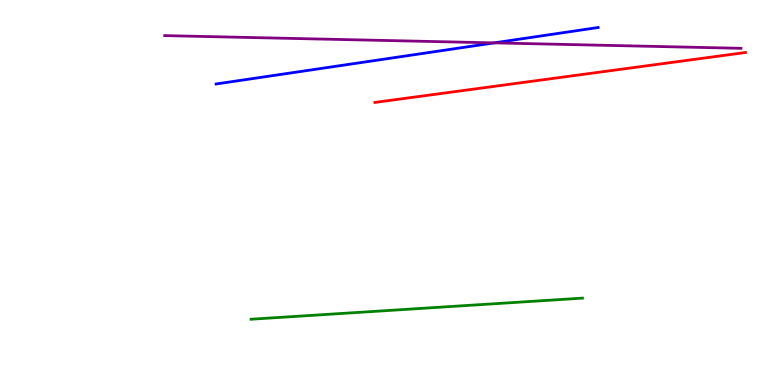[{'lines': ['blue', 'red'], 'intersections': []}, {'lines': ['green', 'red'], 'intersections': []}, {'lines': ['purple', 'red'], 'intersections': []}, {'lines': ['blue', 'green'], 'intersections': []}, {'lines': ['blue', 'purple'], 'intersections': [{'x': 6.38, 'y': 8.89}]}, {'lines': ['green', 'purple'], 'intersections': []}]